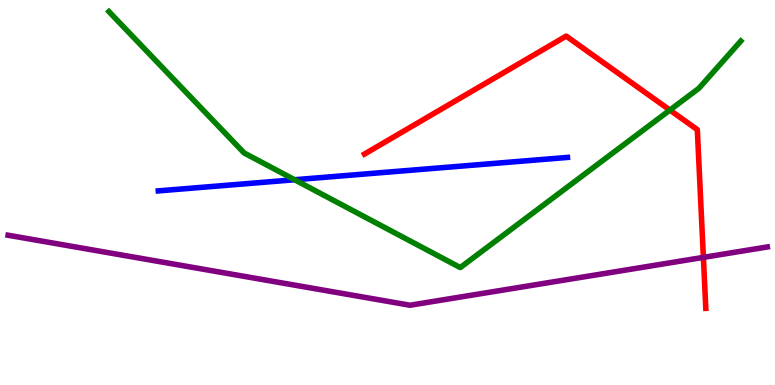[{'lines': ['blue', 'red'], 'intersections': []}, {'lines': ['green', 'red'], 'intersections': [{'x': 8.64, 'y': 7.14}]}, {'lines': ['purple', 'red'], 'intersections': [{'x': 9.08, 'y': 3.31}]}, {'lines': ['blue', 'green'], 'intersections': [{'x': 3.8, 'y': 5.33}]}, {'lines': ['blue', 'purple'], 'intersections': []}, {'lines': ['green', 'purple'], 'intersections': []}]